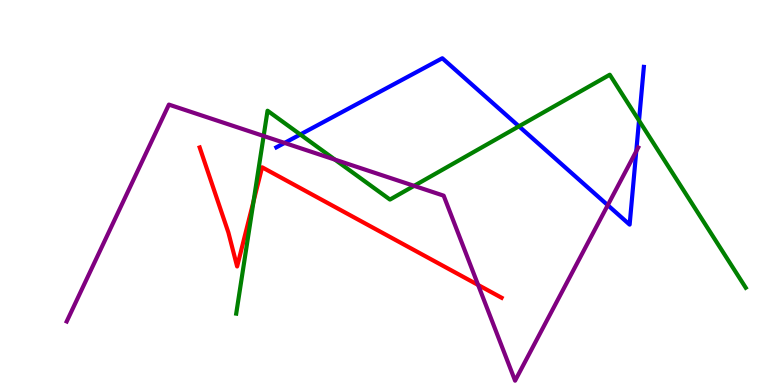[{'lines': ['blue', 'red'], 'intersections': []}, {'lines': ['green', 'red'], 'intersections': [{'x': 3.27, 'y': 4.78}]}, {'lines': ['purple', 'red'], 'intersections': [{'x': 6.17, 'y': 2.6}]}, {'lines': ['blue', 'green'], 'intersections': [{'x': 3.87, 'y': 6.51}, {'x': 6.7, 'y': 6.72}, {'x': 8.25, 'y': 6.87}]}, {'lines': ['blue', 'purple'], 'intersections': [{'x': 3.67, 'y': 6.29}, {'x': 7.84, 'y': 4.67}, {'x': 8.21, 'y': 6.07}]}, {'lines': ['green', 'purple'], 'intersections': [{'x': 3.4, 'y': 6.47}, {'x': 4.32, 'y': 5.85}, {'x': 5.34, 'y': 5.17}]}]